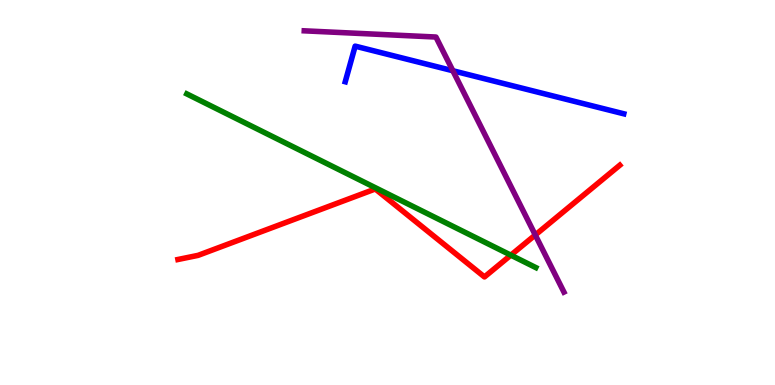[{'lines': ['blue', 'red'], 'intersections': []}, {'lines': ['green', 'red'], 'intersections': [{'x': 6.59, 'y': 3.37}]}, {'lines': ['purple', 'red'], 'intersections': [{'x': 6.91, 'y': 3.9}]}, {'lines': ['blue', 'green'], 'intersections': []}, {'lines': ['blue', 'purple'], 'intersections': [{'x': 5.84, 'y': 8.16}]}, {'lines': ['green', 'purple'], 'intersections': []}]